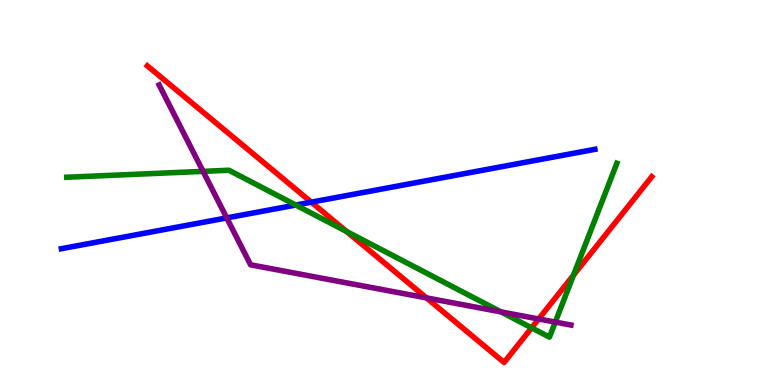[{'lines': ['blue', 'red'], 'intersections': [{'x': 4.02, 'y': 4.75}]}, {'lines': ['green', 'red'], 'intersections': [{'x': 4.47, 'y': 3.99}, {'x': 6.86, 'y': 1.48}, {'x': 7.4, 'y': 2.85}]}, {'lines': ['purple', 'red'], 'intersections': [{'x': 5.5, 'y': 2.26}, {'x': 6.95, 'y': 1.71}]}, {'lines': ['blue', 'green'], 'intersections': [{'x': 3.82, 'y': 4.67}]}, {'lines': ['blue', 'purple'], 'intersections': [{'x': 2.93, 'y': 4.34}]}, {'lines': ['green', 'purple'], 'intersections': [{'x': 2.62, 'y': 5.55}, {'x': 6.46, 'y': 1.9}, {'x': 7.16, 'y': 1.63}]}]